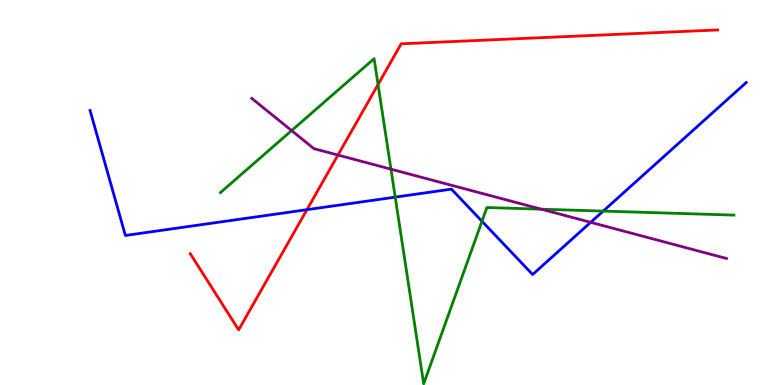[{'lines': ['blue', 'red'], 'intersections': [{'x': 3.96, 'y': 4.55}]}, {'lines': ['green', 'red'], 'intersections': [{'x': 4.88, 'y': 7.8}]}, {'lines': ['purple', 'red'], 'intersections': [{'x': 4.36, 'y': 5.97}]}, {'lines': ['blue', 'green'], 'intersections': [{'x': 5.1, 'y': 4.88}, {'x': 6.22, 'y': 4.25}, {'x': 7.78, 'y': 4.52}]}, {'lines': ['blue', 'purple'], 'intersections': [{'x': 7.62, 'y': 4.23}]}, {'lines': ['green', 'purple'], 'intersections': [{'x': 3.76, 'y': 6.61}, {'x': 5.04, 'y': 5.61}, {'x': 6.99, 'y': 4.57}]}]